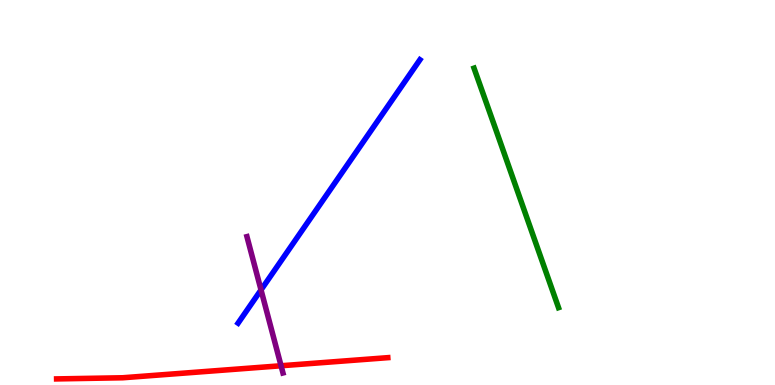[{'lines': ['blue', 'red'], 'intersections': []}, {'lines': ['green', 'red'], 'intersections': []}, {'lines': ['purple', 'red'], 'intersections': [{'x': 3.63, 'y': 0.5}]}, {'lines': ['blue', 'green'], 'intersections': []}, {'lines': ['blue', 'purple'], 'intersections': [{'x': 3.37, 'y': 2.47}]}, {'lines': ['green', 'purple'], 'intersections': []}]